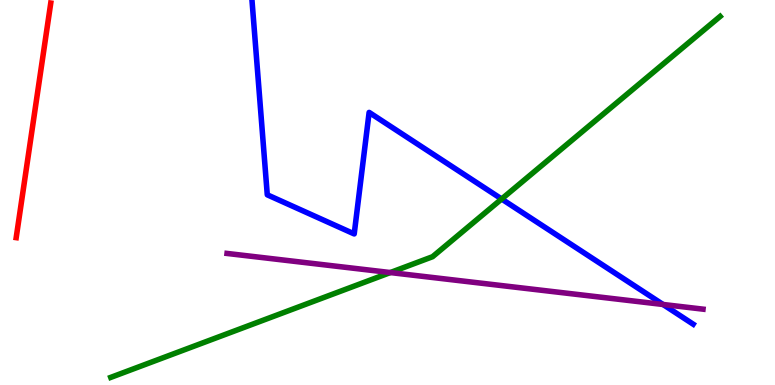[{'lines': ['blue', 'red'], 'intersections': []}, {'lines': ['green', 'red'], 'intersections': []}, {'lines': ['purple', 'red'], 'intersections': []}, {'lines': ['blue', 'green'], 'intersections': [{'x': 6.47, 'y': 4.83}]}, {'lines': ['blue', 'purple'], 'intersections': [{'x': 8.56, 'y': 2.09}]}, {'lines': ['green', 'purple'], 'intersections': [{'x': 5.04, 'y': 2.92}]}]